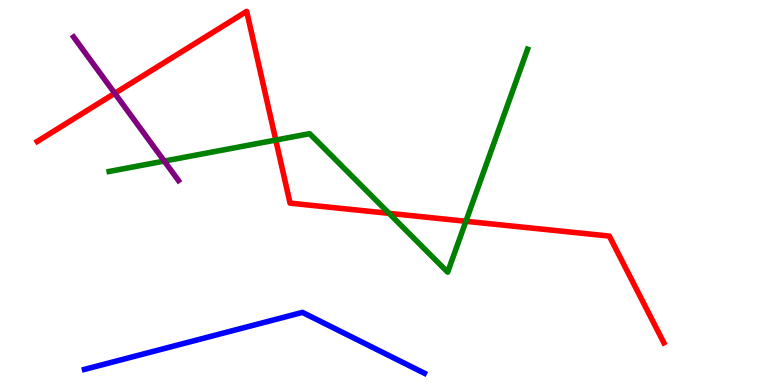[{'lines': ['blue', 'red'], 'intersections': []}, {'lines': ['green', 'red'], 'intersections': [{'x': 3.56, 'y': 6.36}, {'x': 5.02, 'y': 4.46}, {'x': 6.01, 'y': 4.25}]}, {'lines': ['purple', 'red'], 'intersections': [{'x': 1.48, 'y': 7.58}]}, {'lines': ['blue', 'green'], 'intersections': []}, {'lines': ['blue', 'purple'], 'intersections': []}, {'lines': ['green', 'purple'], 'intersections': [{'x': 2.12, 'y': 5.82}]}]